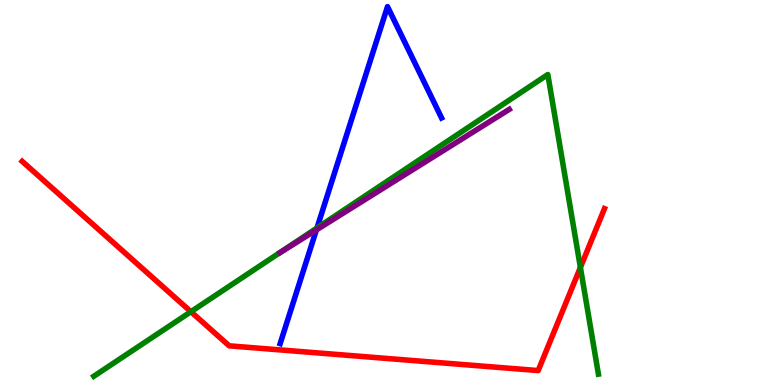[{'lines': ['blue', 'red'], 'intersections': []}, {'lines': ['green', 'red'], 'intersections': [{'x': 2.46, 'y': 1.9}, {'x': 7.49, 'y': 3.05}]}, {'lines': ['purple', 'red'], 'intersections': []}, {'lines': ['blue', 'green'], 'intersections': [{'x': 4.09, 'y': 4.08}]}, {'lines': ['blue', 'purple'], 'intersections': [{'x': 4.08, 'y': 4.03}]}, {'lines': ['green', 'purple'], 'intersections': []}]